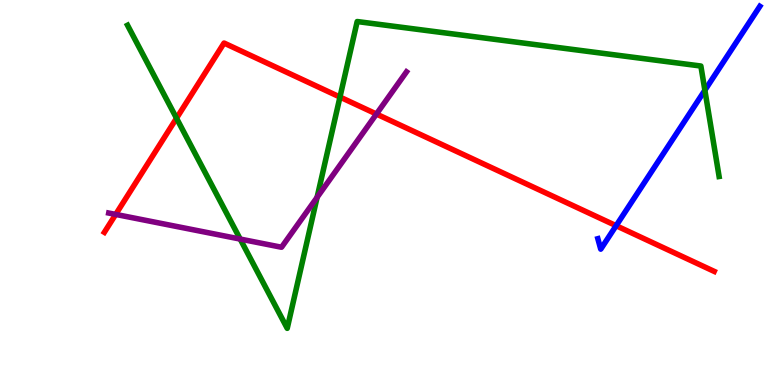[{'lines': ['blue', 'red'], 'intersections': [{'x': 7.95, 'y': 4.14}]}, {'lines': ['green', 'red'], 'intersections': [{'x': 2.28, 'y': 6.93}, {'x': 4.39, 'y': 7.48}]}, {'lines': ['purple', 'red'], 'intersections': [{'x': 1.49, 'y': 4.43}, {'x': 4.86, 'y': 7.04}]}, {'lines': ['blue', 'green'], 'intersections': [{'x': 9.1, 'y': 7.66}]}, {'lines': ['blue', 'purple'], 'intersections': []}, {'lines': ['green', 'purple'], 'intersections': [{'x': 3.1, 'y': 3.79}, {'x': 4.09, 'y': 4.87}]}]